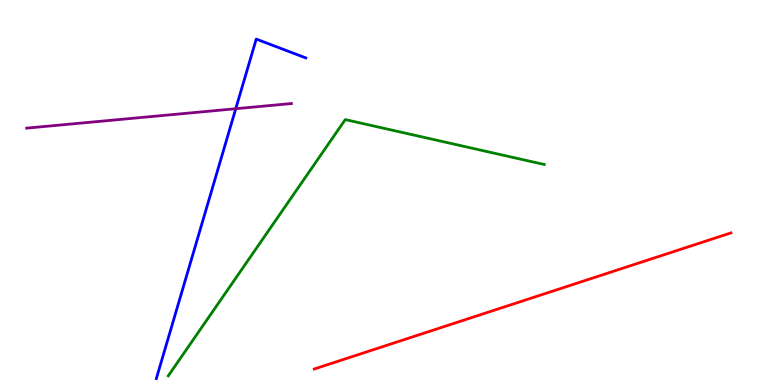[{'lines': ['blue', 'red'], 'intersections': []}, {'lines': ['green', 'red'], 'intersections': []}, {'lines': ['purple', 'red'], 'intersections': []}, {'lines': ['blue', 'green'], 'intersections': []}, {'lines': ['blue', 'purple'], 'intersections': [{'x': 3.04, 'y': 7.18}]}, {'lines': ['green', 'purple'], 'intersections': []}]